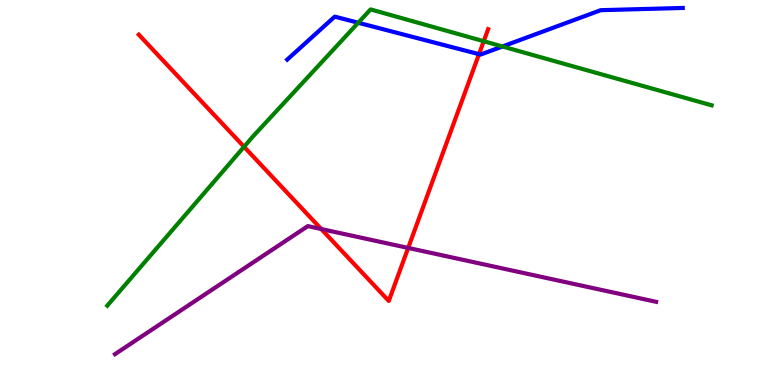[{'lines': ['blue', 'red'], 'intersections': [{'x': 6.18, 'y': 8.59}]}, {'lines': ['green', 'red'], 'intersections': [{'x': 3.15, 'y': 6.19}, {'x': 6.24, 'y': 8.93}]}, {'lines': ['purple', 'red'], 'intersections': [{'x': 4.15, 'y': 4.05}, {'x': 5.27, 'y': 3.56}]}, {'lines': ['blue', 'green'], 'intersections': [{'x': 4.62, 'y': 9.41}, {'x': 6.48, 'y': 8.79}]}, {'lines': ['blue', 'purple'], 'intersections': []}, {'lines': ['green', 'purple'], 'intersections': []}]